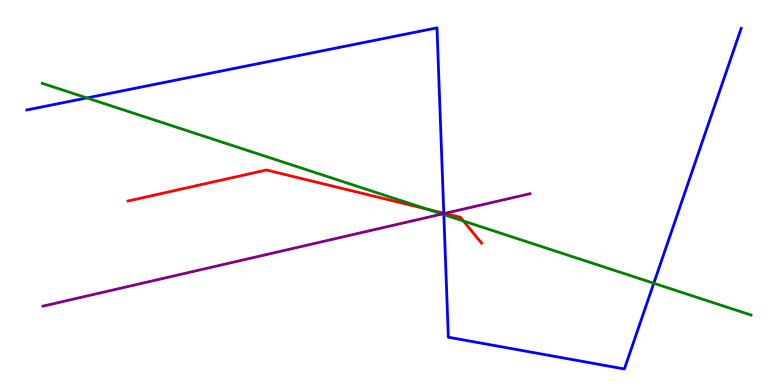[{'lines': ['blue', 'red'], 'intersections': [{'x': 5.73, 'y': 4.46}]}, {'lines': ['green', 'red'], 'intersections': [{'x': 5.51, 'y': 4.57}, {'x': 5.98, 'y': 4.26}]}, {'lines': ['purple', 'red'], 'intersections': [{'x': 5.74, 'y': 4.46}]}, {'lines': ['blue', 'green'], 'intersections': [{'x': 1.12, 'y': 7.46}, {'x': 5.73, 'y': 4.43}, {'x': 8.44, 'y': 2.64}]}, {'lines': ['blue', 'purple'], 'intersections': [{'x': 5.73, 'y': 4.45}]}, {'lines': ['green', 'purple'], 'intersections': [{'x': 5.7, 'y': 4.44}]}]